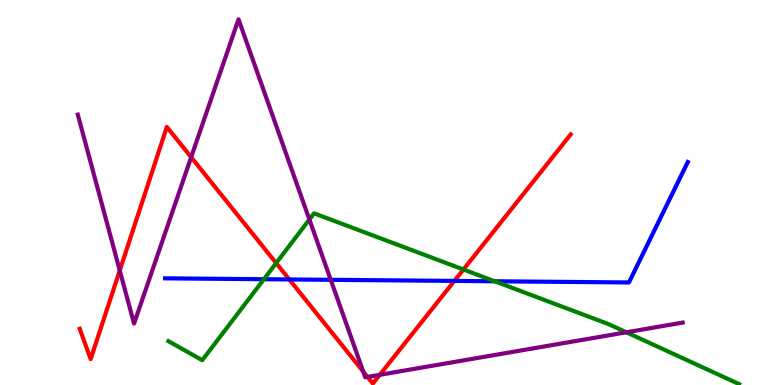[{'lines': ['blue', 'red'], 'intersections': [{'x': 3.73, 'y': 2.74}, {'x': 5.86, 'y': 2.7}]}, {'lines': ['green', 'red'], 'intersections': [{'x': 3.56, 'y': 3.17}, {'x': 5.98, 'y': 3.0}]}, {'lines': ['purple', 'red'], 'intersections': [{'x': 1.55, 'y': 2.97}, {'x': 2.47, 'y': 5.92}, {'x': 4.69, 'y': 0.349}, {'x': 4.74, 'y': 0.21}, {'x': 4.9, 'y': 0.264}]}, {'lines': ['blue', 'green'], 'intersections': [{'x': 3.41, 'y': 2.75}, {'x': 6.38, 'y': 2.69}]}, {'lines': ['blue', 'purple'], 'intersections': [{'x': 4.27, 'y': 2.73}]}, {'lines': ['green', 'purple'], 'intersections': [{'x': 3.99, 'y': 4.3}, {'x': 8.08, 'y': 1.37}]}]